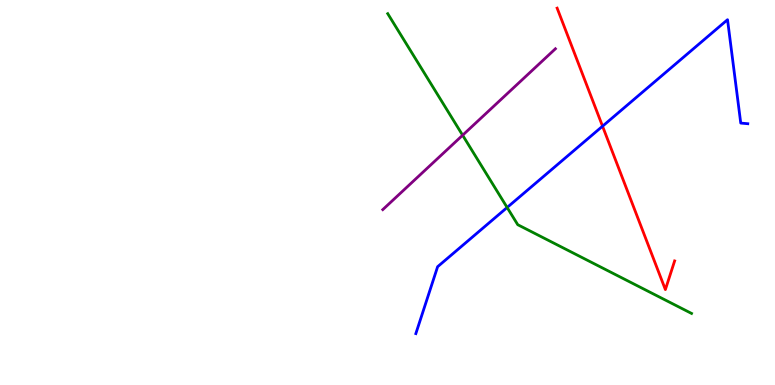[{'lines': ['blue', 'red'], 'intersections': [{'x': 7.77, 'y': 6.72}]}, {'lines': ['green', 'red'], 'intersections': []}, {'lines': ['purple', 'red'], 'intersections': []}, {'lines': ['blue', 'green'], 'intersections': [{'x': 6.54, 'y': 4.61}]}, {'lines': ['blue', 'purple'], 'intersections': []}, {'lines': ['green', 'purple'], 'intersections': [{'x': 5.97, 'y': 6.49}]}]